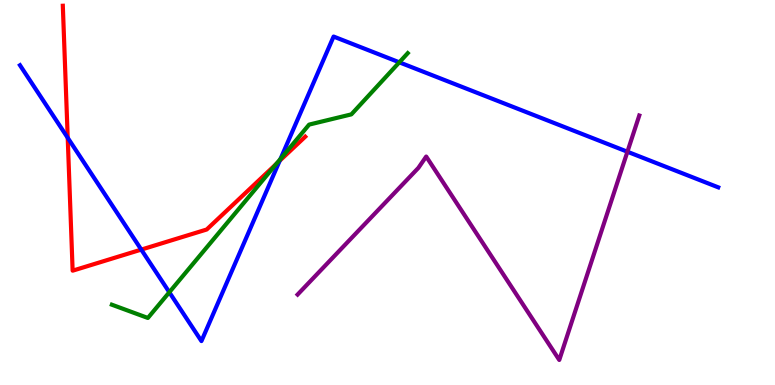[{'lines': ['blue', 'red'], 'intersections': [{'x': 0.874, 'y': 6.42}, {'x': 1.82, 'y': 3.52}, {'x': 3.61, 'y': 5.82}]}, {'lines': ['green', 'red'], 'intersections': [{'x': 3.57, 'y': 5.74}]}, {'lines': ['purple', 'red'], 'intersections': []}, {'lines': ['blue', 'green'], 'intersections': [{'x': 2.18, 'y': 2.41}, {'x': 3.62, 'y': 5.87}, {'x': 5.15, 'y': 8.38}]}, {'lines': ['blue', 'purple'], 'intersections': [{'x': 8.1, 'y': 6.06}]}, {'lines': ['green', 'purple'], 'intersections': []}]